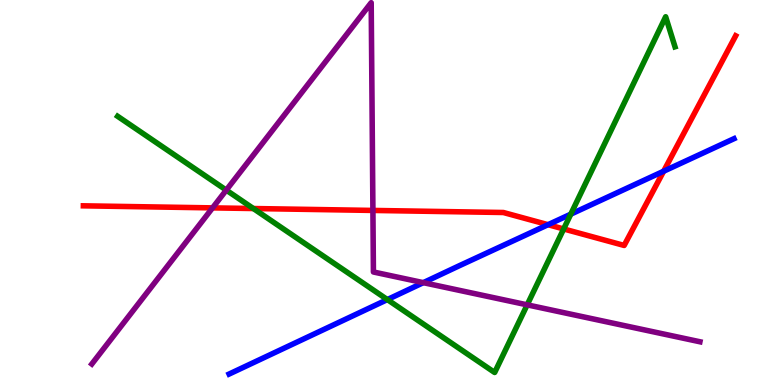[{'lines': ['blue', 'red'], 'intersections': [{'x': 7.07, 'y': 4.16}, {'x': 8.56, 'y': 5.55}]}, {'lines': ['green', 'red'], 'intersections': [{'x': 3.27, 'y': 4.58}, {'x': 7.27, 'y': 4.05}]}, {'lines': ['purple', 'red'], 'intersections': [{'x': 2.74, 'y': 4.6}, {'x': 4.81, 'y': 4.53}]}, {'lines': ['blue', 'green'], 'intersections': [{'x': 5.0, 'y': 2.22}, {'x': 7.36, 'y': 4.44}]}, {'lines': ['blue', 'purple'], 'intersections': [{'x': 5.46, 'y': 2.66}]}, {'lines': ['green', 'purple'], 'intersections': [{'x': 2.92, 'y': 5.06}, {'x': 6.8, 'y': 2.08}]}]